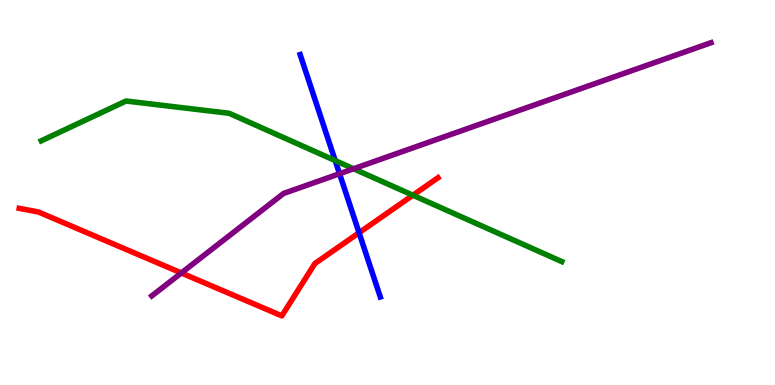[{'lines': ['blue', 'red'], 'intersections': [{'x': 4.63, 'y': 3.95}]}, {'lines': ['green', 'red'], 'intersections': [{'x': 5.33, 'y': 4.93}]}, {'lines': ['purple', 'red'], 'intersections': [{'x': 2.34, 'y': 2.91}]}, {'lines': ['blue', 'green'], 'intersections': [{'x': 4.33, 'y': 5.83}]}, {'lines': ['blue', 'purple'], 'intersections': [{'x': 4.38, 'y': 5.49}]}, {'lines': ['green', 'purple'], 'intersections': [{'x': 4.56, 'y': 5.62}]}]